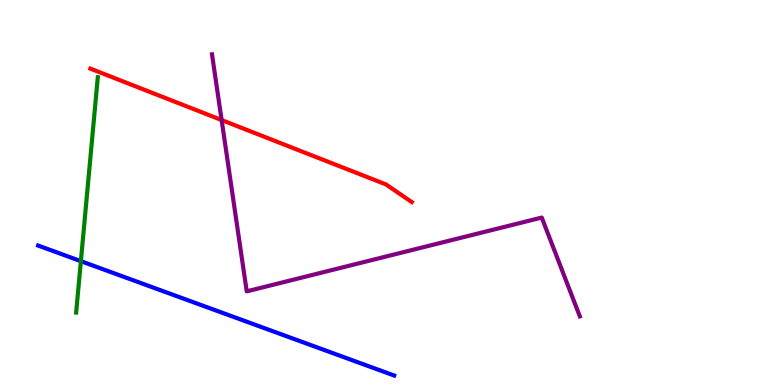[{'lines': ['blue', 'red'], 'intersections': []}, {'lines': ['green', 'red'], 'intersections': []}, {'lines': ['purple', 'red'], 'intersections': [{'x': 2.86, 'y': 6.88}]}, {'lines': ['blue', 'green'], 'intersections': [{'x': 1.04, 'y': 3.22}]}, {'lines': ['blue', 'purple'], 'intersections': []}, {'lines': ['green', 'purple'], 'intersections': []}]